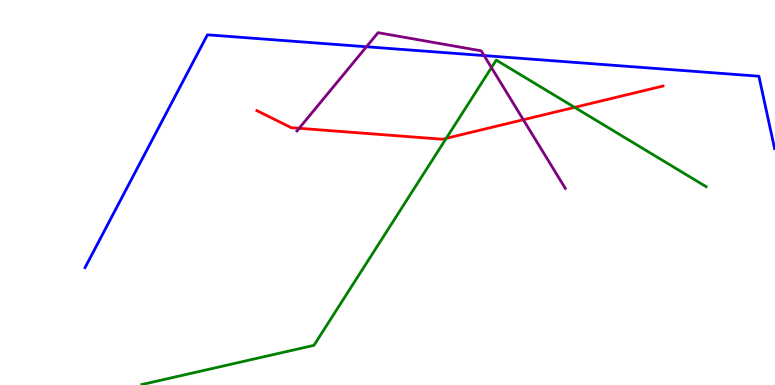[{'lines': ['blue', 'red'], 'intersections': []}, {'lines': ['green', 'red'], 'intersections': [{'x': 5.76, 'y': 6.41}, {'x': 7.41, 'y': 7.21}]}, {'lines': ['purple', 'red'], 'intersections': [{'x': 3.86, 'y': 6.67}, {'x': 6.75, 'y': 6.89}]}, {'lines': ['blue', 'green'], 'intersections': []}, {'lines': ['blue', 'purple'], 'intersections': [{'x': 4.73, 'y': 8.79}, {'x': 6.25, 'y': 8.56}]}, {'lines': ['green', 'purple'], 'intersections': [{'x': 6.34, 'y': 8.24}]}]